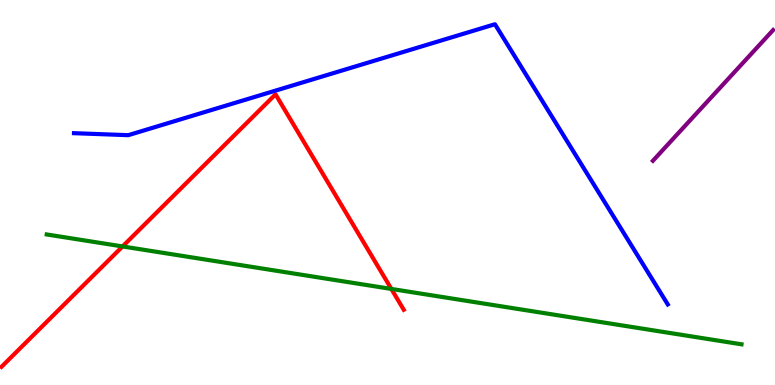[{'lines': ['blue', 'red'], 'intersections': []}, {'lines': ['green', 'red'], 'intersections': [{'x': 1.58, 'y': 3.6}, {'x': 5.05, 'y': 2.49}]}, {'lines': ['purple', 'red'], 'intersections': []}, {'lines': ['blue', 'green'], 'intersections': []}, {'lines': ['blue', 'purple'], 'intersections': []}, {'lines': ['green', 'purple'], 'intersections': []}]